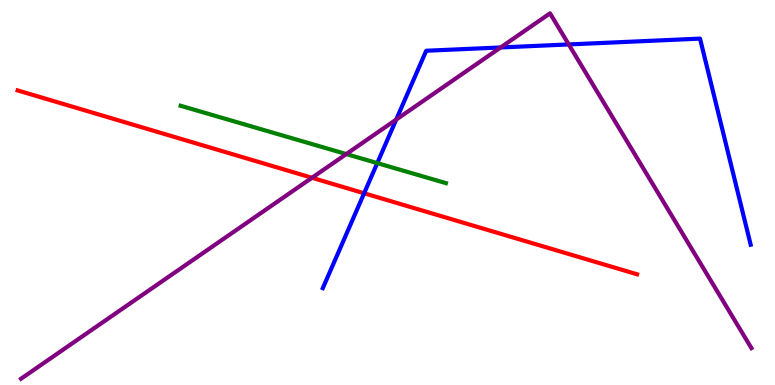[{'lines': ['blue', 'red'], 'intersections': [{'x': 4.7, 'y': 4.98}]}, {'lines': ['green', 'red'], 'intersections': []}, {'lines': ['purple', 'red'], 'intersections': [{'x': 4.03, 'y': 5.38}]}, {'lines': ['blue', 'green'], 'intersections': [{'x': 4.87, 'y': 5.76}]}, {'lines': ['blue', 'purple'], 'intersections': [{'x': 5.11, 'y': 6.89}, {'x': 6.46, 'y': 8.77}, {'x': 7.34, 'y': 8.85}]}, {'lines': ['green', 'purple'], 'intersections': [{'x': 4.47, 'y': 6.0}]}]